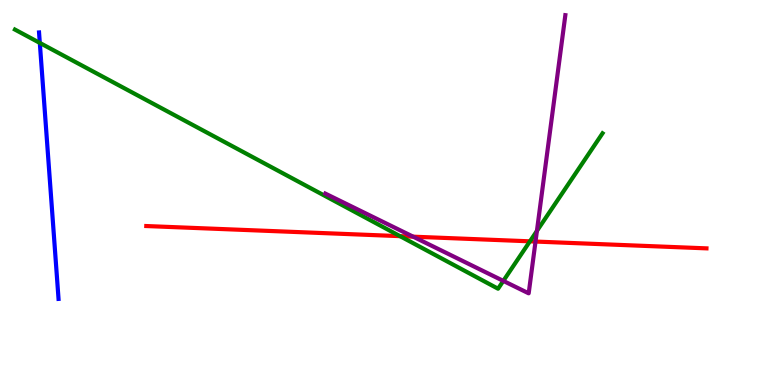[{'lines': ['blue', 'red'], 'intersections': []}, {'lines': ['green', 'red'], 'intersections': [{'x': 5.16, 'y': 3.87}, {'x': 6.84, 'y': 3.73}]}, {'lines': ['purple', 'red'], 'intersections': [{'x': 5.33, 'y': 3.85}, {'x': 6.91, 'y': 3.73}]}, {'lines': ['blue', 'green'], 'intersections': [{'x': 0.514, 'y': 8.89}]}, {'lines': ['blue', 'purple'], 'intersections': []}, {'lines': ['green', 'purple'], 'intersections': [{'x': 6.49, 'y': 2.7}, {'x': 6.93, 'y': 4.0}]}]